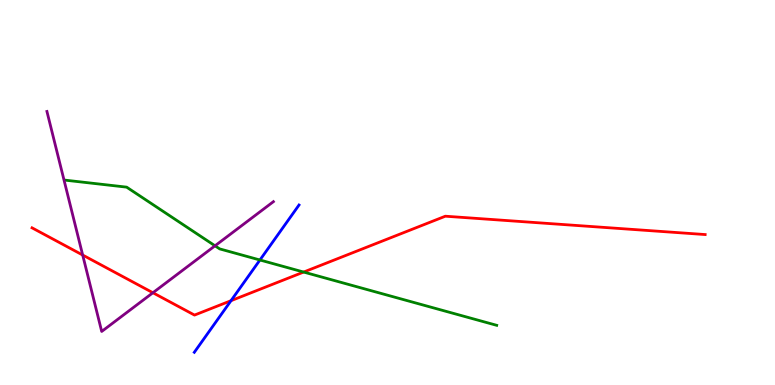[{'lines': ['blue', 'red'], 'intersections': [{'x': 2.98, 'y': 2.19}]}, {'lines': ['green', 'red'], 'intersections': [{'x': 3.92, 'y': 2.93}]}, {'lines': ['purple', 'red'], 'intersections': [{'x': 1.07, 'y': 3.38}, {'x': 1.97, 'y': 2.4}]}, {'lines': ['blue', 'green'], 'intersections': [{'x': 3.35, 'y': 3.25}]}, {'lines': ['blue', 'purple'], 'intersections': []}, {'lines': ['green', 'purple'], 'intersections': [{'x': 2.77, 'y': 3.62}]}]